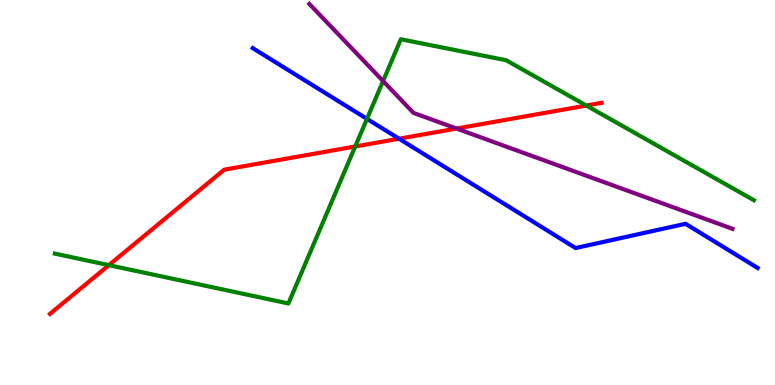[{'lines': ['blue', 'red'], 'intersections': [{'x': 5.15, 'y': 6.4}]}, {'lines': ['green', 'red'], 'intersections': [{'x': 1.4, 'y': 3.11}, {'x': 4.58, 'y': 6.2}, {'x': 7.57, 'y': 7.26}]}, {'lines': ['purple', 'red'], 'intersections': [{'x': 5.89, 'y': 6.66}]}, {'lines': ['blue', 'green'], 'intersections': [{'x': 4.74, 'y': 6.91}]}, {'lines': ['blue', 'purple'], 'intersections': []}, {'lines': ['green', 'purple'], 'intersections': [{'x': 4.94, 'y': 7.89}]}]